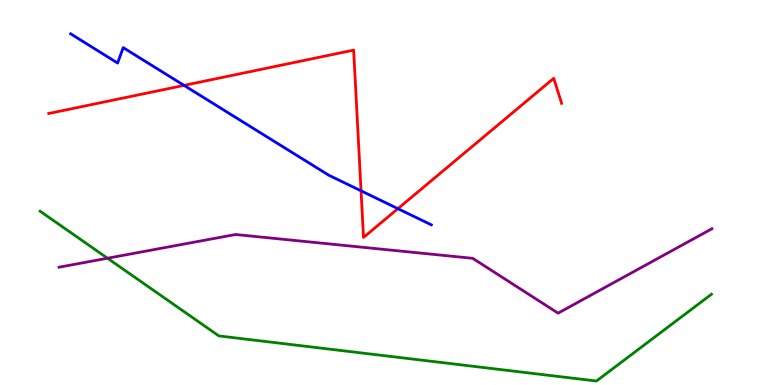[{'lines': ['blue', 'red'], 'intersections': [{'x': 2.37, 'y': 7.78}, {'x': 4.66, 'y': 5.04}, {'x': 5.13, 'y': 4.58}]}, {'lines': ['green', 'red'], 'intersections': []}, {'lines': ['purple', 'red'], 'intersections': []}, {'lines': ['blue', 'green'], 'intersections': []}, {'lines': ['blue', 'purple'], 'intersections': []}, {'lines': ['green', 'purple'], 'intersections': [{'x': 1.39, 'y': 3.29}]}]